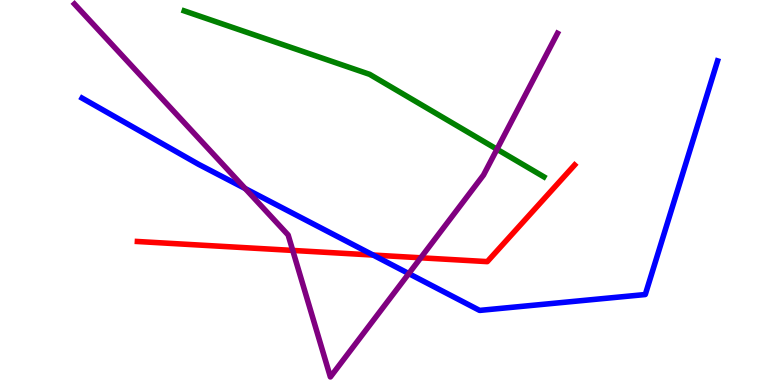[{'lines': ['blue', 'red'], 'intersections': [{'x': 4.81, 'y': 3.38}]}, {'lines': ['green', 'red'], 'intersections': []}, {'lines': ['purple', 'red'], 'intersections': [{'x': 3.78, 'y': 3.5}, {'x': 5.43, 'y': 3.3}]}, {'lines': ['blue', 'green'], 'intersections': []}, {'lines': ['blue', 'purple'], 'intersections': [{'x': 3.16, 'y': 5.1}, {'x': 5.27, 'y': 2.89}]}, {'lines': ['green', 'purple'], 'intersections': [{'x': 6.41, 'y': 6.12}]}]